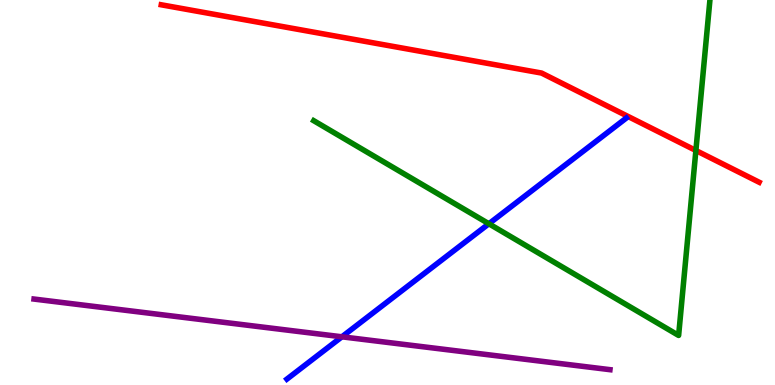[{'lines': ['blue', 'red'], 'intersections': []}, {'lines': ['green', 'red'], 'intersections': [{'x': 8.98, 'y': 6.09}]}, {'lines': ['purple', 'red'], 'intersections': []}, {'lines': ['blue', 'green'], 'intersections': [{'x': 6.31, 'y': 4.19}]}, {'lines': ['blue', 'purple'], 'intersections': [{'x': 4.41, 'y': 1.25}]}, {'lines': ['green', 'purple'], 'intersections': []}]